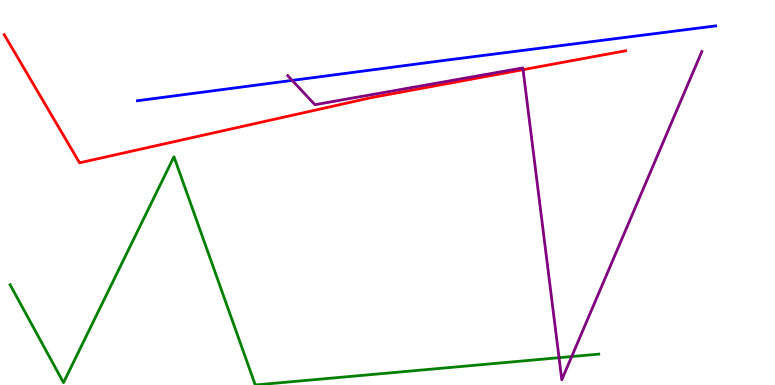[{'lines': ['blue', 'red'], 'intersections': []}, {'lines': ['green', 'red'], 'intersections': []}, {'lines': ['purple', 'red'], 'intersections': [{'x': 6.75, 'y': 8.19}]}, {'lines': ['blue', 'green'], 'intersections': []}, {'lines': ['blue', 'purple'], 'intersections': [{'x': 3.77, 'y': 7.91}]}, {'lines': ['green', 'purple'], 'intersections': [{'x': 7.21, 'y': 0.709}, {'x': 7.38, 'y': 0.739}]}]